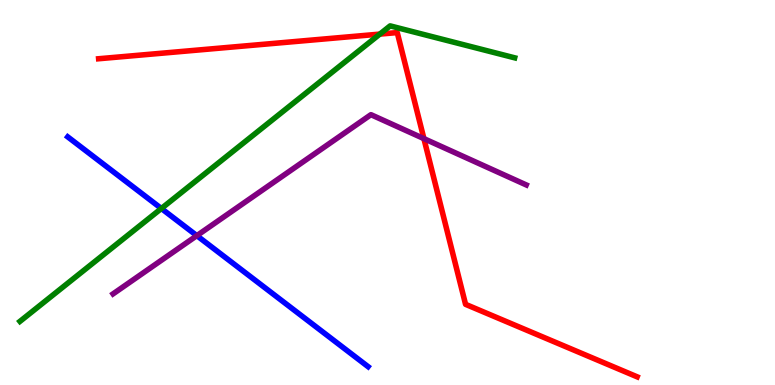[{'lines': ['blue', 'red'], 'intersections': []}, {'lines': ['green', 'red'], 'intersections': [{'x': 4.9, 'y': 9.11}]}, {'lines': ['purple', 'red'], 'intersections': [{'x': 5.47, 'y': 6.4}]}, {'lines': ['blue', 'green'], 'intersections': [{'x': 2.08, 'y': 4.58}]}, {'lines': ['blue', 'purple'], 'intersections': [{'x': 2.54, 'y': 3.88}]}, {'lines': ['green', 'purple'], 'intersections': []}]